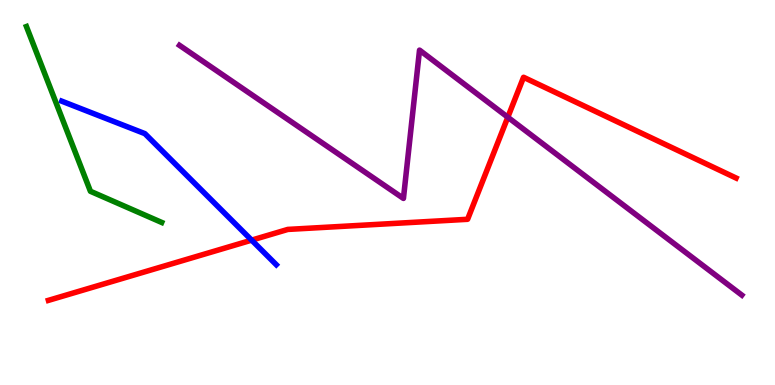[{'lines': ['blue', 'red'], 'intersections': [{'x': 3.25, 'y': 3.76}]}, {'lines': ['green', 'red'], 'intersections': []}, {'lines': ['purple', 'red'], 'intersections': [{'x': 6.55, 'y': 6.96}]}, {'lines': ['blue', 'green'], 'intersections': []}, {'lines': ['blue', 'purple'], 'intersections': []}, {'lines': ['green', 'purple'], 'intersections': []}]